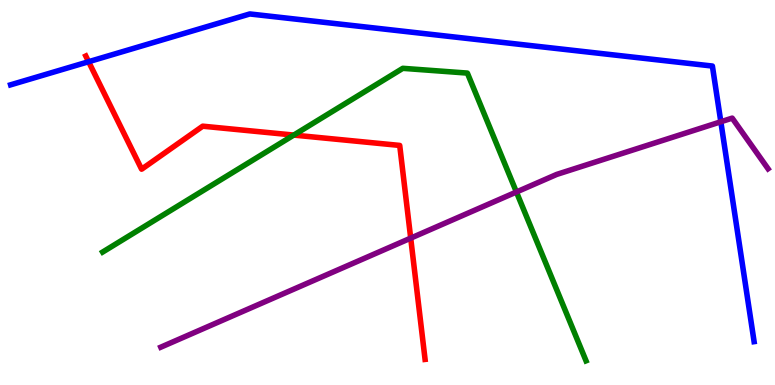[{'lines': ['blue', 'red'], 'intersections': [{'x': 1.14, 'y': 8.4}]}, {'lines': ['green', 'red'], 'intersections': [{'x': 3.79, 'y': 6.49}]}, {'lines': ['purple', 'red'], 'intersections': [{'x': 5.3, 'y': 3.81}]}, {'lines': ['blue', 'green'], 'intersections': []}, {'lines': ['blue', 'purple'], 'intersections': [{'x': 9.3, 'y': 6.84}]}, {'lines': ['green', 'purple'], 'intersections': [{'x': 6.66, 'y': 5.01}]}]